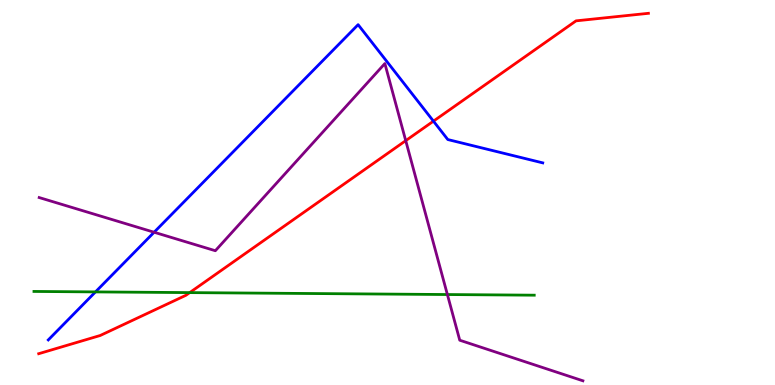[{'lines': ['blue', 'red'], 'intersections': [{'x': 5.59, 'y': 6.85}]}, {'lines': ['green', 'red'], 'intersections': [{'x': 2.45, 'y': 2.4}]}, {'lines': ['purple', 'red'], 'intersections': [{'x': 5.24, 'y': 6.35}]}, {'lines': ['blue', 'green'], 'intersections': [{'x': 1.23, 'y': 2.42}]}, {'lines': ['blue', 'purple'], 'intersections': [{'x': 1.99, 'y': 3.97}]}, {'lines': ['green', 'purple'], 'intersections': [{'x': 5.77, 'y': 2.35}]}]